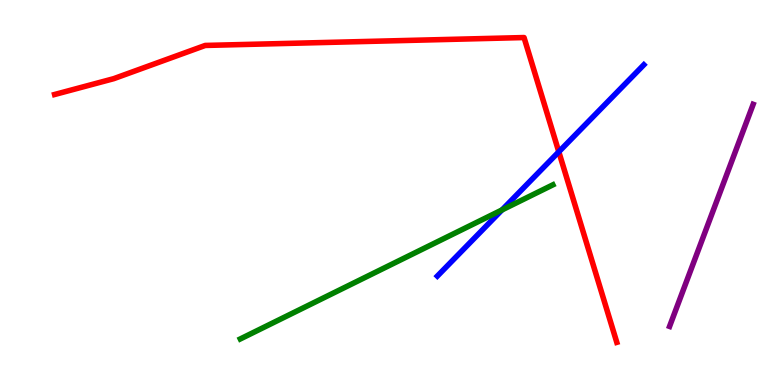[{'lines': ['blue', 'red'], 'intersections': [{'x': 7.21, 'y': 6.06}]}, {'lines': ['green', 'red'], 'intersections': []}, {'lines': ['purple', 'red'], 'intersections': []}, {'lines': ['blue', 'green'], 'intersections': [{'x': 6.48, 'y': 4.55}]}, {'lines': ['blue', 'purple'], 'intersections': []}, {'lines': ['green', 'purple'], 'intersections': []}]